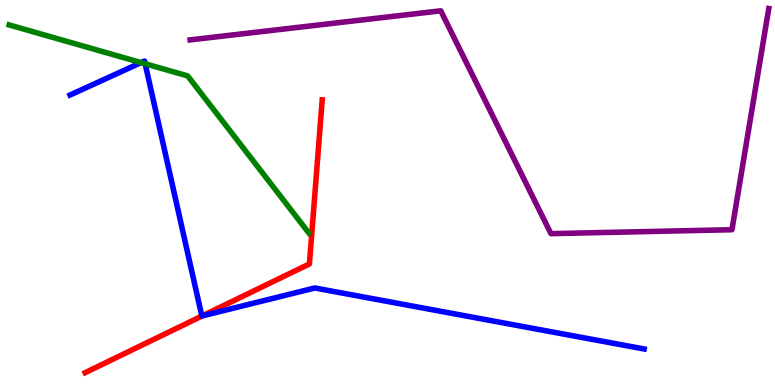[{'lines': ['blue', 'red'], 'intersections': [{'x': 2.61, 'y': 1.8}]}, {'lines': ['green', 'red'], 'intersections': []}, {'lines': ['purple', 'red'], 'intersections': []}, {'lines': ['blue', 'green'], 'intersections': [{'x': 1.82, 'y': 8.37}, {'x': 1.87, 'y': 8.34}]}, {'lines': ['blue', 'purple'], 'intersections': []}, {'lines': ['green', 'purple'], 'intersections': []}]